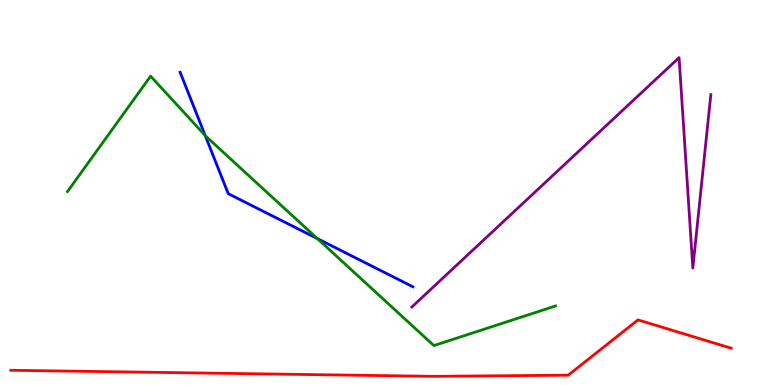[{'lines': ['blue', 'red'], 'intersections': []}, {'lines': ['green', 'red'], 'intersections': []}, {'lines': ['purple', 'red'], 'intersections': []}, {'lines': ['blue', 'green'], 'intersections': [{'x': 2.65, 'y': 6.48}, {'x': 4.1, 'y': 3.8}]}, {'lines': ['blue', 'purple'], 'intersections': []}, {'lines': ['green', 'purple'], 'intersections': []}]